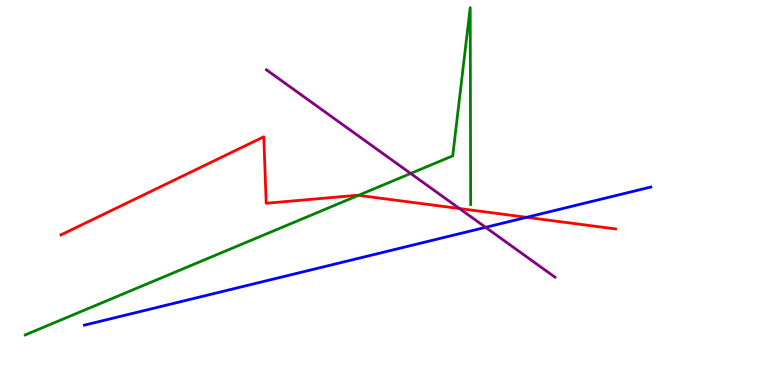[{'lines': ['blue', 'red'], 'intersections': [{'x': 6.8, 'y': 4.36}]}, {'lines': ['green', 'red'], 'intersections': [{'x': 4.63, 'y': 4.93}]}, {'lines': ['purple', 'red'], 'intersections': [{'x': 5.93, 'y': 4.58}]}, {'lines': ['blue', 'green'], 'intersections': []}, {'lines': ['blue', 'purple'], 'intersections': [{'x': 6.27, 'y': 4.1}]}, {'lines': ['green', 'purple'], 'intersections': [{'x': 5.3, 'y': 5.49}]}]